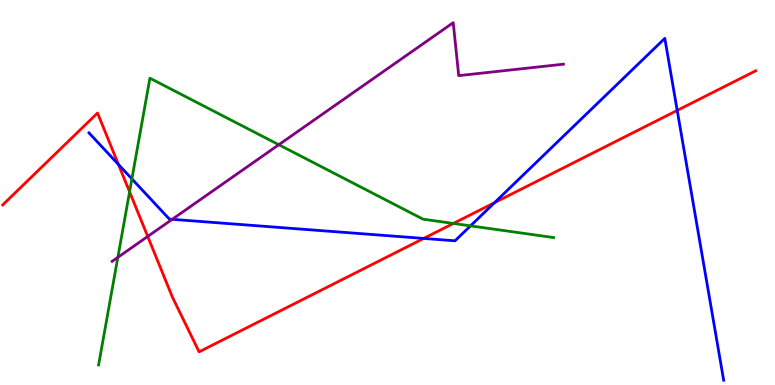[{'lines': ['blue', 'red'], 'intersections': [{'x': 1.53, 'y': 5.73}, {'x': 5.47, 'y': 3.81}, {'x': 6.38, 'y': 4.74}, {'x': 8.74, 'y': 7.13}]}, {'lines': ['green', 'red'], 'intersections': [{'x': 1.67, 'y': 5.02}, {'x': 5.85, 'y': 4.2}]}, {'lines': ['purple', 'red'], 'intersections': [{'x': 1.91, 'y': 3.86}]}, {'lines': ['blue', 'green'], 'intersections': [{'x': 1.7, 'y': 5.35}, {'x': 6.07, 'y': 4.13}]}, {'lines': ['blue', 'purple'], 'intersections': [{'x': 2.22, 'y': 4.3}]}, {'lines': ['green', 'purple'], 'intersections': [{'x': 1.52, 'y': 3.32}, {'x': 3.6, 'y': 6.24}]}]